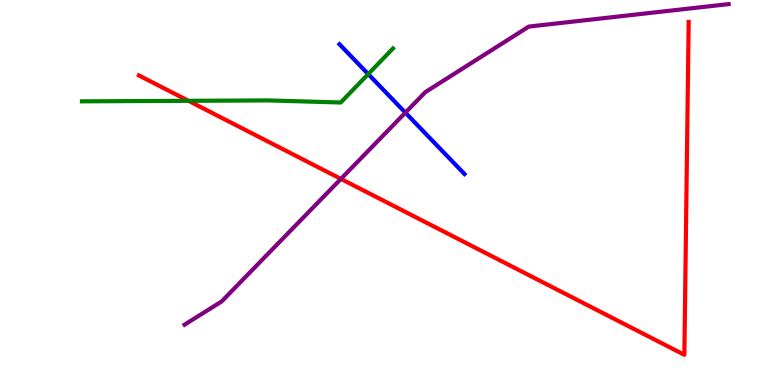[{'lines': ['blue', 'red'], 'intersections': []}, {'lines': ['green', 'red'], 'intersections': [{'x': 2.43, 'y': 7.38}]}, {'lines': ['purple', 'red'], 'intersections': [{'x': 4.4, 'y': 5.35}]}, {'lines': ['blue', 'green'], 'intersections': [{'x': 4.75, 'y': 8.08}]}, {'lines': ['blue', 'purple'], 'intersections': [{'x': 5.23, 'y': 7.07}]}, {'lines': ['green', 'purple'], 'intersections': []}]